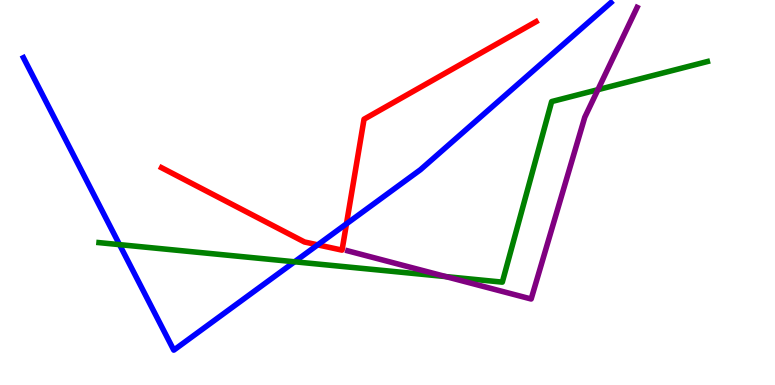[{'lines': ['blue', 'red'], 'intersections': [{'x': 4.1, 'y': 3.64}, {'x': 4.47, 'y': 4.19}]}, {'lines': ['green', 'red'], 'intersections': []}, {'lines': ['purple', 'red'], 'intersections': []}, {'lines': ['blue', 'green'], 'intersections': [{'x': 1.54, 'y': 3.65}, {'x': 3.8, 'y': 3.2}]}, {'lines': ['blue', 'purple'], 'intersections': []}, {'lines': ['green', 'purple'], 'intersections': [{'x': 5.75, 'y': 2.82}, {'x': 7.72, 'y': 7.67}]}]